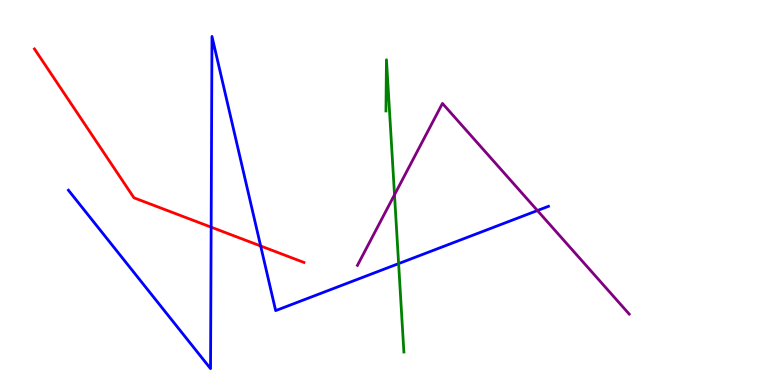[{'lines': ['blue', 'red'], 'intersections': [{'x': 2.72, 'y': 4.1}, {'x': 3.36, 'y': 3.61}]}, {'lines': ['green', 'red'], 'intersections': []}, {'lines': ['purple', 'red'], 'intersections': []}, {'lines': ['blue', 'green'], 'intersections': [{'x': 5.14, 'y': 3.15}]}, {'lines': ['blue', 'purple'], 'intersections': [{'x': 6.93, 'y': 4.53}]}, {'lines': ['green', 'purple'], 'intersections': [{'x': 5.09, 'y': 4.94}]}]